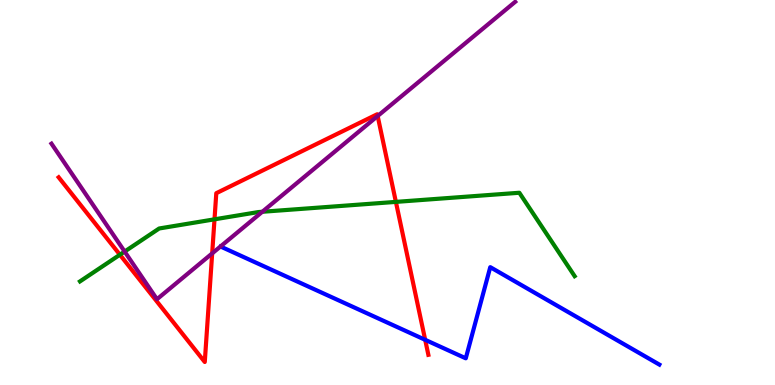[{'lines': ['blue', 'red'], 'intersections': [{'x': 5.49, 'y': 1.17}]}, {'lines': ['green', 'red'], 'intersections': [{'x': 1.55, 'y': 3.38}, {'x': 2.77, 'y': 4.3}, {'x': 5.11, 'y': 4.76}]}, {'lines': ['purple', 'red'], 'intersections': [{'x': 2.74, 'y': 3.42}, {'x': 4.87, 'y': 6.99}]}, {'lines': ['blue', 'green'], 'intersections': []}, {'lines': ['blue', 'purple'], 'intersections': []}, {'lines': ['green', 'purple'], 'intersections': [{'x': 1.61, 'y': 3.47}, {'x': 3.38, 'y': 4.5}]}]